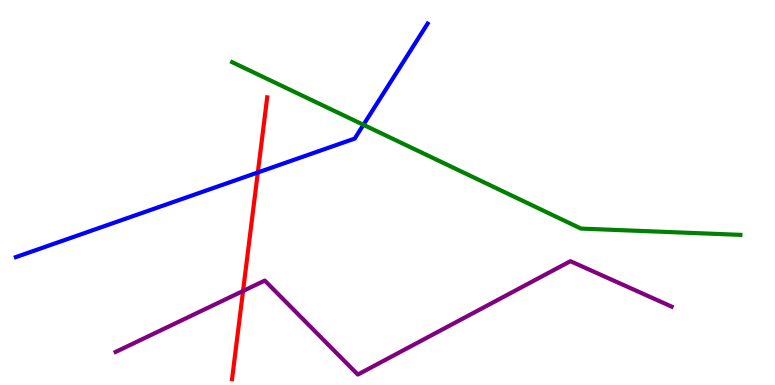[{'lines': ['blue', 'red'], 'intersections': [{'x': 3.33, 'y': 5.52}]}, {'lines': ['green', 'red'], 'intersections': []}, {'lines': ['purple', 'red'], 'intersections': [{'x': 3.14, 'y': 2.44}]}, {'lines': ['blue', 'green'], 'intersections': [{'x': 4.69, 'y': 6.76}]}, {'lines': ['blue', 'purple'], 'intersections': []}, {'lines': ['green', 'purple'], 'intersections': []}]